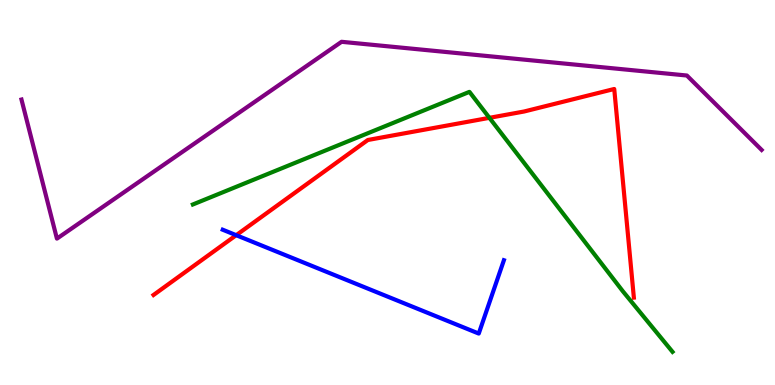[{'lines': ['blue', 'red'], 'intersections': [{'x': 3.05, 'y': 3.89}]}, {'lines': ['green', 'red'], 'intersections': [{'x': 6.32, 'y': 6.94}]}, {'lines': ['purple', 'red'], 'intersections': []}, {'lines': ['blue', 'green'], 'intersections': []}, {'lines': ['blue', 'purple'], 'intersections': []}, {'lines': ['green', 'purple'], 'intersections': []}]